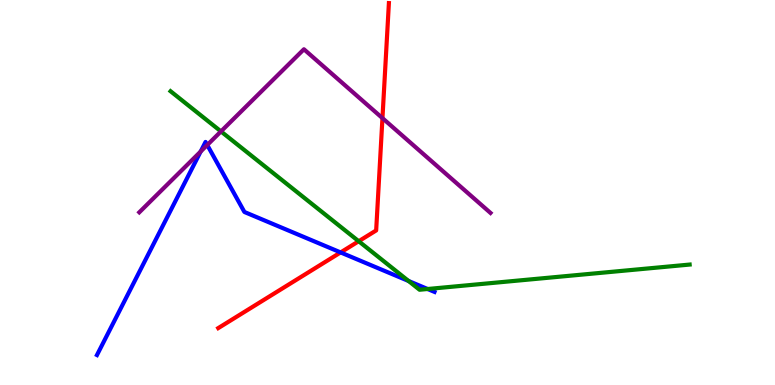[{'lines': ['blue', 'red'], 'intersections': [{'x': 4.39, 'y': 3.44}]}, {'lines': ['green', 'red'], 'intersections': [{'x': 4.63, 'y': 3.73}]}, {'lines': ['purple', 'red'], 'intersections': [{'x': 4.93, 'y': 6.93}]}, {'lines': ['blue', 'green'], 'intersections': [{'x': 5.27, 'y': 2.7}, {'x': 5.52, 'y': 2.49}]}, {'lines': ['blue', 'purple'], 'intersections': [{'x': 2.59, 'y': 6.06}, {'x': 2.67, 'y': 6.23}]}, {'lines': ['green', 'purple'], 'intersections': [{'x': 2.85, 'y': 6.59}]}]